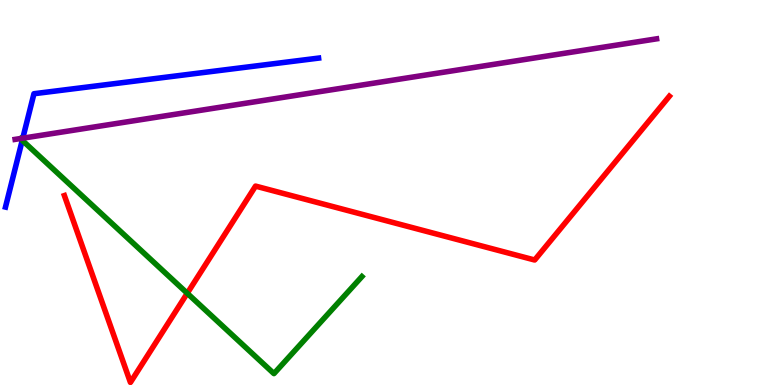[{'lines': ['blue', 'red'], 'intersections': []}, {'lines': ['green', 'red'], 'intersections': [{'x': 2.42, 'y': 2.38}]}, {'lines': ['purple', 'red'], 'intersections': []}, {'lines': ['blue', 'green'], 'intersections': [{'x': 0.287, 'y': 6.36}]}, {'lines': ['blue', 'purple'], 'intersections': [{'x': 0.294, 'y': 6.41}]}, {'lines': ['green', 'purple'], 'intersections': []}]